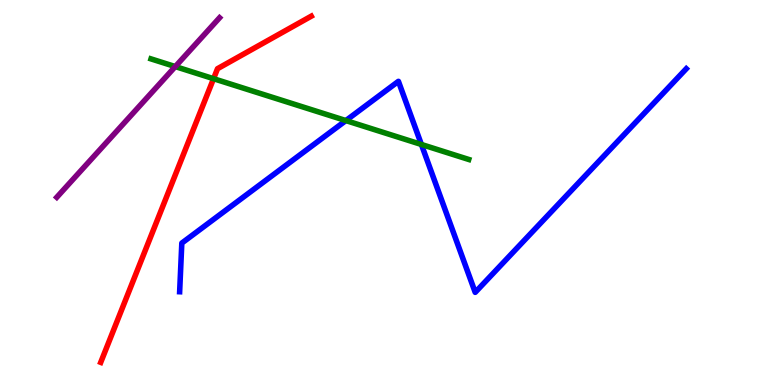[{'lines': ['blue', 'red'], 'intersections': []}, {'lines': ['green', 'red'], 'intersections': [{'x': 2.76, 'y': 7.96}]}, {'lines': ['purple', 'red'], 'intersections': []}, {'lines': ['blue', 'green'], 'intersections': [{'x': 4.46, 'y': 6.87}, {'x': 5.44, 'y': 6.25}]}, {'lines': ['blue', 'purple'], 'intersections': []}, {'lines': ['green', 'purple'], 'intersections': [{'x': 2.26, 'y': 8.27}]}]